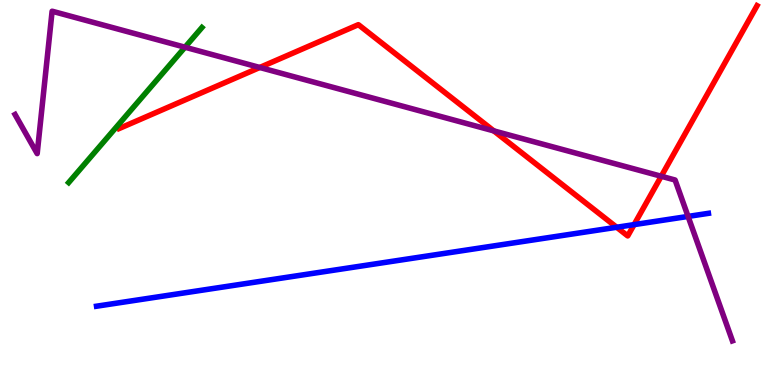[{'lines': ['blue', 'red'], 'intersections': [{'x': 7.96, 'y': 4.1}, {'x': 8.18, 'y': 4.17}]}, {'lines': ['green', 'red'], 'intersections': []}, {'lines': ['purple', 'red'], 'intersections': [{'x': 3.35, 'y': 8.25}, {'x': 6.37, 'y': 6.6}, {'x': 8.53, 'y': 5.42}]}, {'lines': ['blue', 'green'], 'intersections': []}, {'lines': ['blue', 'purple'], 'intersections': [{'x': 8.88, 'y': 4.38}]}, {'lines': ['green', 'purple'], 'intersections': [{'x': 2.39, 'y': 8.77}]}]